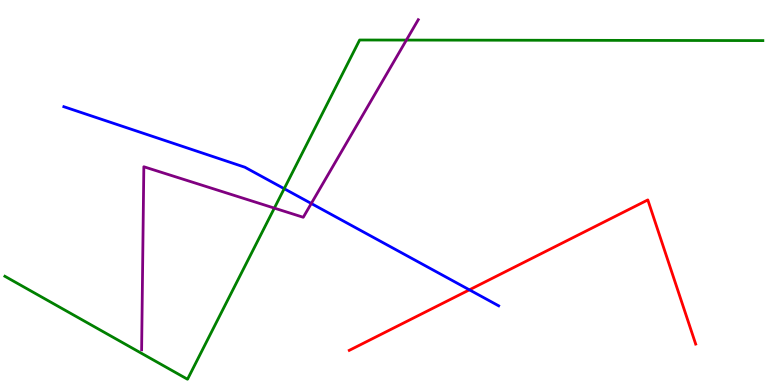[{'lines': ['blue', 'red'], 'intersections': [{'x': 6.06, 'y': 2.47}]}, {'lines': ['green', 'red'], 'intersections': []}, {'lines': ['purple', 'red'], 'intersections': []}, {'lines': ['blue', 'green'], 'intersections': [{'x': 3.67, 'y': 5.1}]}, {'lines': ['blue', 'purple'], 'intersections': [{'x': 4.02, 'y': 4.71}]}, {'lines': ['green', 'purple'], 'intersections': [{'x': 3.54, 'y': 4.59}, {'x': 5.24, 'y': 8.96}]}]